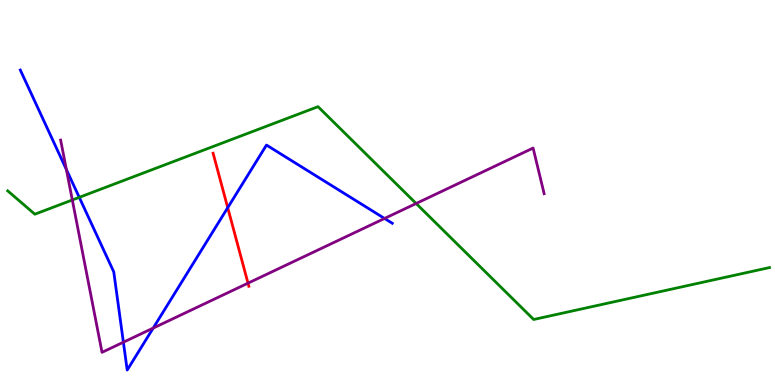[{'lines': ['blue', 'red'], 'intersections': [{'x': 2.94, 'y': 4.61}]}, {'lines': ['green', 'red'], 'intersections': []}, {'lines': ['purple', 'red'], 'intersections': [{'x': 3.2, 'y': 2.65}]}, {'lines': ['blue', 'green'], 'intersections': [{'x': 1.02, 'y': 4.87}]}, {'lines': ['blue', 'purple'], 'intersections': [{'x': 0.857, 'y': 5.6}, {'x': 1.59, 'y': 1.11}, {'x': 1.98, 'y': 1.48}, {'x': 4.96, 'y': 4.33}]}, {'lines': ['green', 'purple'], 'intersections': [{'x': 0.933, 'y': 4.81}, {'x': 5.37, 'y': 4.71}]}]